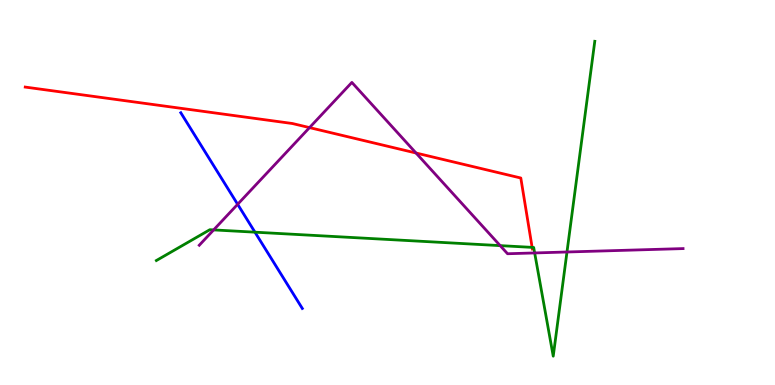[{'lines': ['blue', 'red'], 'intersections': []}, {'lines': ['green', 'red'], 'intersections': [{'x': 6.87, 'y': 3.57}]}, {'lines': ['purple', 'red'], 'intersections': [{'x': 3.99, 'y': 6.69}, {'x': 5.37, 'y': 6.03}]}, {'lines': ['blue', 'green'], 'intersections': [{'x': 3.29, 'y': 3.97}]}, {'lines': ['blue', 'purple'], 'intersections': [{'x': 3.07, 'y': 4.69}]}, {'lines': ['green', 'purple'], 'intersections': [{'x': 2.76, 'y': 4.03}, {'x': 6.45, 'y': 3.62}, {'x': 6.9, 'y': 3.43}, {'x': 7.32, 'y': 3.45}]}]